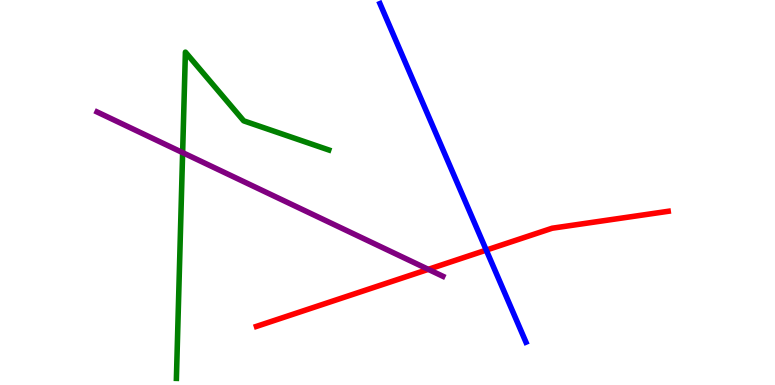[{'lines': ['blue', 'red'], 'intersections': [{'x': 6.27, 'y': 3.5}]}, {'lines': ['green', 'red'], 'intersections': []}, {'lines': ['purple', 'red'], 'intersections': [{'x': 5.53, 'y': 3.0}]}, {'lines': ['blue', 'green'], 'intersections': []}, {'lines': ['blue', 'purple'], 'intersections': []}, {'lines': ['green', 'purple'], 'intersections': [{'x': 2.36, 'y': 6.04}]}]